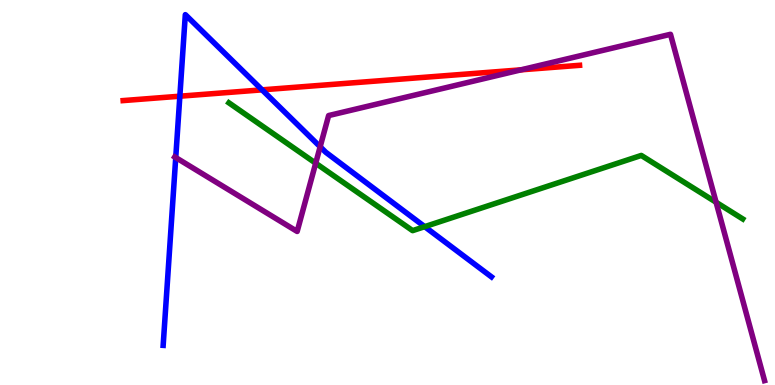[{'lines': ['blue', 'red'], 'intersections': [{'x': 2.32, 'y': 7.5}, {'x': 3.38, 'y': 7.67}]}, {'lines': ['green', 'red'], 'intersections': []}, {'lines': ['purple', 'red'], 'intersections': [{'x': 6.72, 'y': 8.19}]}, {'lines': ['blue', 'green'], 'intersections': [{'x': 5.48, 'y': 4.11}]}, {'lines': ['blue', 'purple'], 'intersections': [{'x': 2.27, 'y': 5.91}, {'x': 4.13, 'y': 6.19}]}, {'lines': ['green', 'purple'], 'intersections': [{'x': 4.07, 'y': 5.76}, {'x': 9.24, 'y': 4.75}]}]